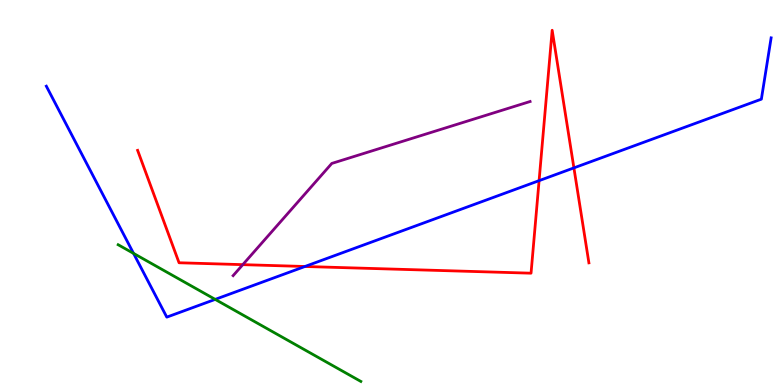[{'lines': ['blue', 'red'], 'intersections': [{'x': 3.93, 'y': 3.08}, {'x': 6.96, 'y': 5.31}, {'x': 7.41, 'y': 5.64}]}, {'lines': ['green', 'red'], 'intersections': []}, {'lines': ['purple', 'red'], 'intersections': [{'x': 3.13, 'y': 3.13}]}, {'lines': ['blue', 'green'], 'intersections': [{'x': 1.72, 'y': 3.42}, {'x': 2.78, 'y': 2.22}]}, {'lines': ['blue', 'purple'], 'intersections': []}, {'lines': ['green', 'purple'], 'intersections': []}]